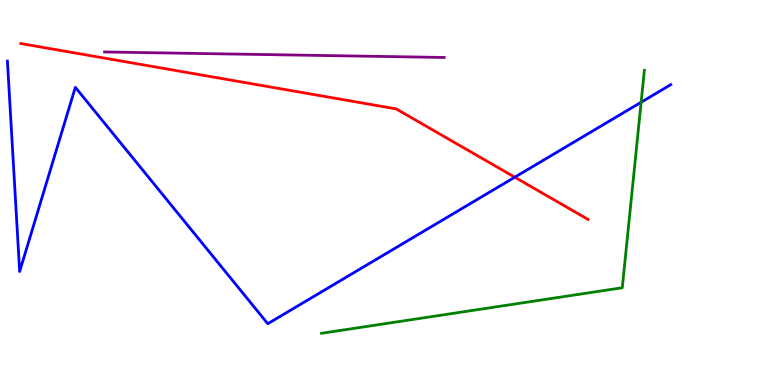[{'lines': ['blue', 'red'], 'intersections': [{'x': 6.64, 'y': 5.4}]}, {'lines': ['green', 'red'], 'intersections': []}, {'lines': ['purple', 'red'], 'intersections': []}, {'lines': ['blue', 'green'], 'intersections': [{'x': 8.27, 'y': 7.34}]}, {'lines': ['blue', 'purple'], 'intersections': []}, {'lines': ['green', 'purple'], 'intersections': []}]